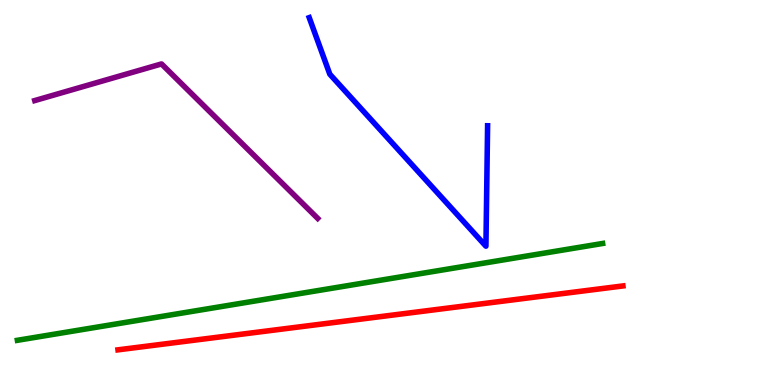[{'lines': ['blue', 'red'], 'intersections': []}, {'lines': ['green', 'red'], 'intersections': []}, {'lines': ['purple', 'red'], 'intersections': []}, {'lines': ['blue', 'green'], 'intersections': []}, {'lines': ['blue', 'purple'], 'intersections': []}, {'lines': ['green', 'purple'], 'intersections': []}]